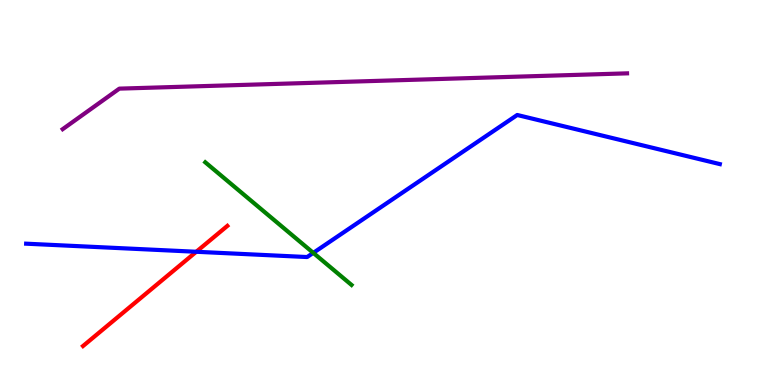[{'lines': ['blue', 'red'], 'intersections': [{'x': 2.53, 'y': 3.46}]}, {'lines': ['green', 'red'], 'intersections': []}, {'lines': ['purple', 'red'], 'intersections': []}, {'lines': ['blue', 'green'], 'intersections': [{'x': 4.04, 'y': 3.43}]}, {'lines': ['blue', 'purple'], 'intersections': []}, {'lines': ['green', 'purple'], 'intersections': []}]